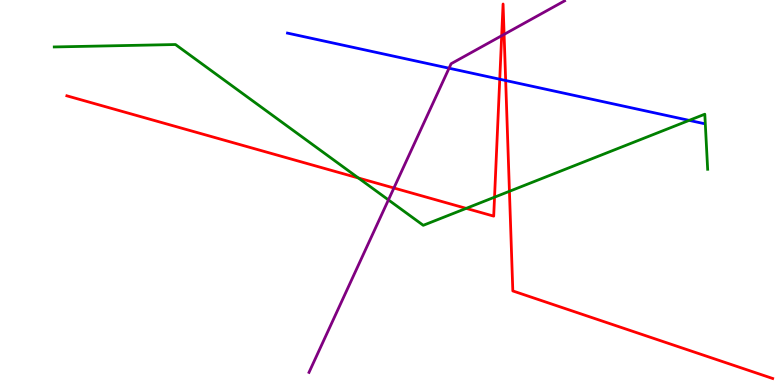[{'lines': ['blue', 'red'], 'intersections': [{'x': 6.45, 'y': 7.94}, {'x': 6.52, 'y': 7.91}]}, {'lines': ['green', 'red'], 'intersections': [{'x': 4.62, 'y': 5.38}, {'x': 6.02, 'y': 4.59}, {'x': 6.38, 'y': 4.88}, {'x': 6.57, 'y': 5.03}]}, {'lines': ['purple', 'red'], 'intersections': [{'x': 5.08, 'y': 5.12}, {'x': 6.47, 'y': 9.07}, {'x': 6.5, 'y': 9.11}]}, {'lines': ['blue', 'green'], 'intersections': [{'x': 8.89, 'y': 6.87}]}, {'lines': ['blue', 'purple'], 'intersections': [{'x': 5.79, 'y': 8.23}]}, {'lines': ['green', 'purple'], 'intersections': [{'x': 5.01, 'y': 4.81}]}]